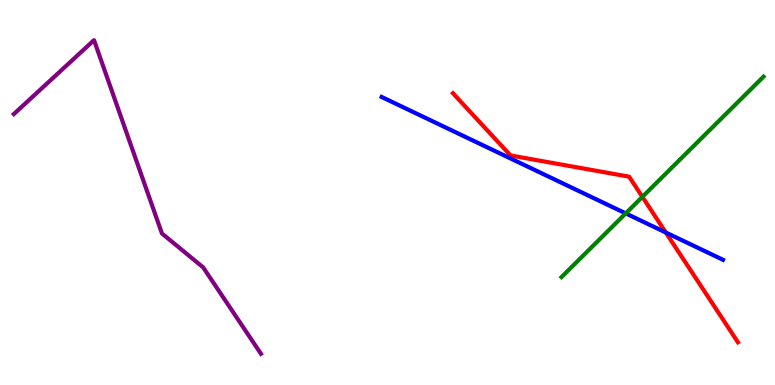[{'lines': ['blue', 'red'], 'intersections': [{'x': 8.59, 'y': 3.96}]}, {'lines': ['green', 'red'], 'intersections': [{'x': 8.29, 'y': 4.89}]}, {'lines': ['purple', 'red'], 'intersections': []}, {'lines': ['blue', 'green'], 'intersections': [{'x': 8.07, 'y': 4.46}]}, {'lines': ['blue', 'purple'], 'intersections': []}, {'lines': ['green', 'purple'], 'intersections': []}]